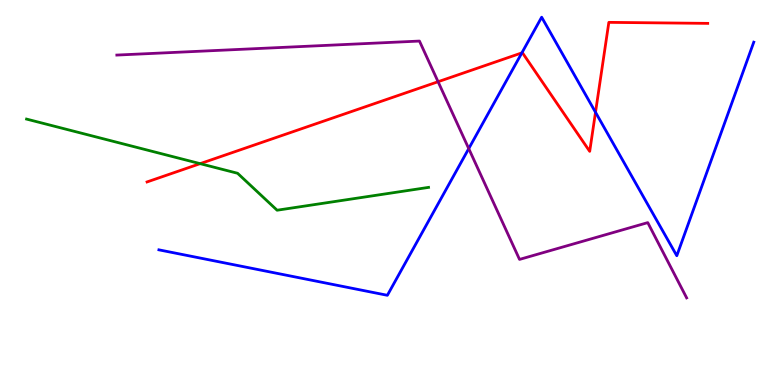[{'lines': ['blue', 'red'], 'intersections': [{'x': 6.73, 'y': 8.63}, {'x': 7.68, 'y': 7.08}]}, {'lines': ['green', 'red'], 'intersections': [{'x': 2.58, 'y': 5.75}]}, {'lines': ['purple', 'red'], 'intersections': [{'x': 5.65, 'y': 7.88}]}, {'lines': ['blue', 'green'], 'intersections': []}, {'lines': ['blue', 'purple'], 'intersections': [{'x': 6.05, 'y': 6.14}]}, {'lines': ['green', 'purple'], 'intersections': []}]